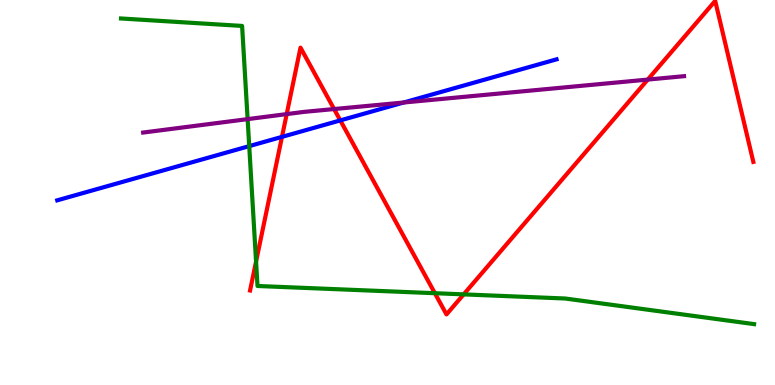[{'lines': ['blue', 'red'], 'intersections': [{'x': 3.64, 'y': 6.44}, {'x': 4.39, 'y': 6.87}]}, {'lines': ['green', 'red'], 'intersections': [{'x': 3.3, 'y': 3.21}, {'x': 5.61, 'y': 2.38}, {'x': 5.98, 'y': 2.35}]}, {'lines': ['purple', 'red'], 'intersections': [{'x': 3.7, 'y': 7.04}, {'x': 4.31, 'y': 7.17}, {'x': 8.36, 'y': 7.93}]}, {'lines': ['blue', 'green'], 'intersections': [{'x': 3.22, 'y': 6.2}]}, {'lines': ['blue', 'purple'], 'intersections': [{'x': 5.21, 'y': 7.34}]}, {'lines': ['green', 'purple'], 'intersections': [{'x': 3.2, 'y': 6.91}]}]